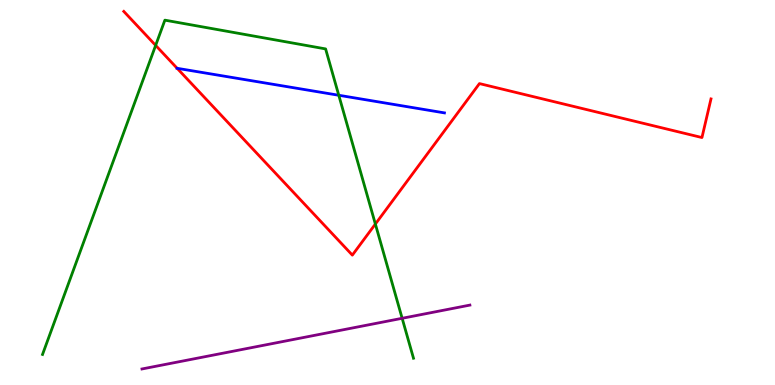[{'lines': ['blue', 'red'], 'intersections': [{'x': 2.29, 'y': 8.23}]}, {'lines': ['green', 'red'], 'intersections': [{'x': 2.01, 'y': 8.82}, {'x': 4.84, 'y': 4.18}]}, {'lines': ['purple', 'red'], 'intersections': []}, {'lines': ['blue', 'green'], 'intersections': [{'x': 4.37, 'y': 7.53}]}, {'lines': ['blue', 'purple'], 'intersections': []}, {'lines': ['green', 'purple'], 'intersections': [{'x': 5.19, 'y': 1.73}]}]